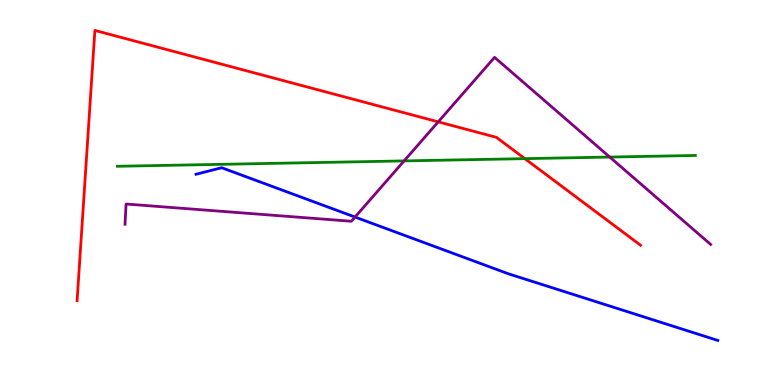[{'lines': ['blue', 'red'], 'intersections': []}, {'lines': ['green', 'red'], 'intersections': [{'x': 6.77, 'y': 5.88}]}, {'lines': ['purple', 'red'], 'intersections': [{'x': 5.65, 'y': 6.84}]}, {'lines': ['blue', 'green'], 'intersections': []}, {'lines': ['blue', 'purple'], 'intersections': [{'x': 4.58, 'y': 4.36}]}, {'lines': ['green', 'purple'], 'intersections': [{'x': 5.21, 'y': 5.82}, {'x': 7.87, 'y': 5.92}]}]